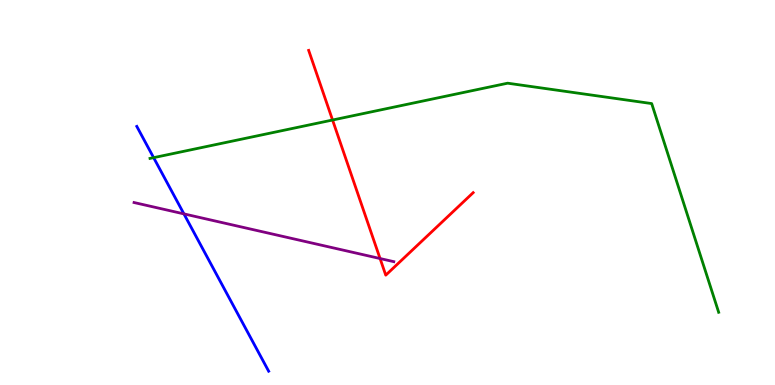[{'lines': ['blue', 'red'], 'intersections': []}, {'lines': ['green', 'red'], 'intersections': [{'x': 4.29, 'y': 6.88}]}, {'lines': ['purple', 'red'], 'intersections': [{'x': 4.9, 'y': 3.28}]}, {'lines': ['blue', 'green'], 'intersections': [{'x': 1.98, 'y': 5.91}]}, {'lines': ['blue', 'purple'], 'intersections': [{'x': 2.37, 'y': 4.44}]}, {'lines': ['green', 'purple'], 'intersections': []}]